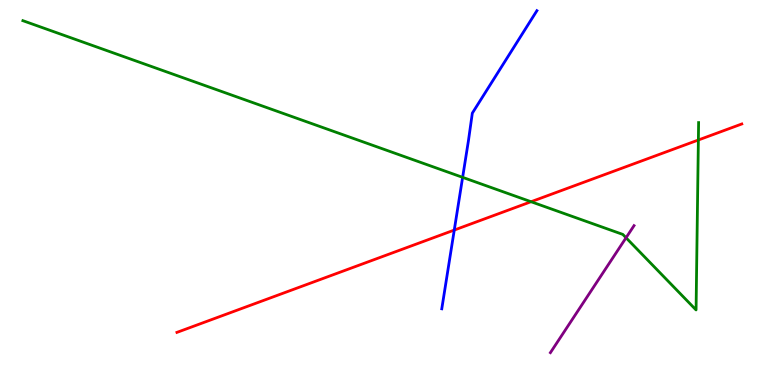[{'lines': ['blue', 'red'], 'intersections': [{'x': 5.86, 'y': 4.02}]}, {'lines': ['green', 'red'], 'intersections': [{'x': 6.85, 'y': 4.76}, {'x': 9.01, 'y': 6.36}]}, {'lines': ['purple', 'red'], 'intersections': []}, {'lines': ['blue', 'green'], 'intersections': [{'x': 5.97, 'y': 5.39}]}, {'lines': ['blue', 'purple'], 'intersections': []}, {'lines': ['green', 'purple'], 'intersections': [{'x': 8.08, 'y': 3.82}]}]